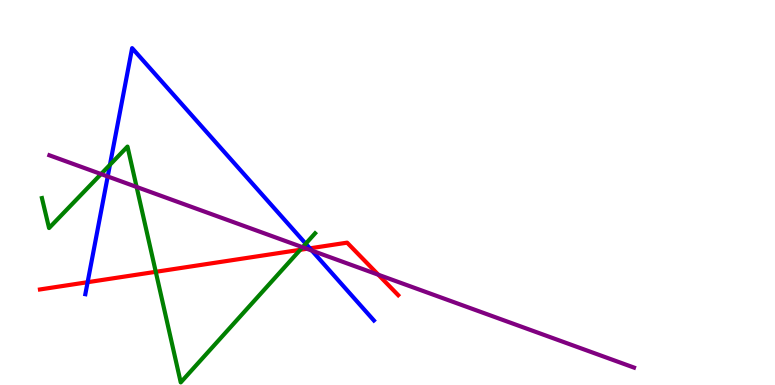[{'lines': ['blue', 'red'], 'intersections': [{'x': 1.13, 'y': 2.67}, {'x': 4.0, 'y': 3.55}]}, {'lines': ['green', 'red'], 'intersections': [{'x': 2.01, 'y': 2.94}, {'x': 3.87, 'y': 3.51}]}, {'lines': ['purple', 'red'], 'intersections': [{'x': 3.96, 'y': 3.54}, {'x': 4.88, 'y': 2.86}]}, {'lines': ['blue', 'green'], 'intersections': [{'x': 1.42, 'y': 5.72}, {'x': 3.95, 'y': 3.67}]}, {'lines': ['blue', 'purple'], 'intersections': [{'x': 1.39, 'y': 5.42}, {'x': 4.02, 'y': 3.49}]}, {'lines': ['green', 'purple'], 'intersections': [{'x': 1.3, 'y': 5.48}, {'x': 1.76, 'y': 5.14}, {'x': 3.9, 'y': 3.58}]}]